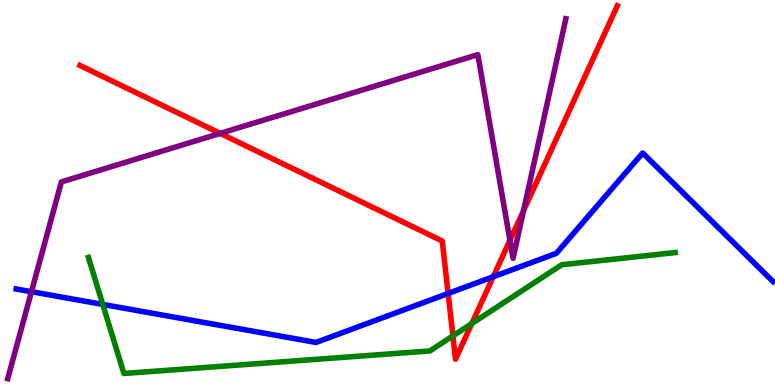[{'lines': ['blue', 'red'], 'intersections': [{'x': 5.78, 'y': 2.38}, {'x': 6.36, 'y': 2.81}]}, {'lines': ['green', 'red'], 'intersections': [{'x': 5.84, 'y': 1.27}, {'x': 6.09, 'y': 1.6}]}, {'lines': ['purple', 'red'], 'intersections': [{'x': 2.84, 'y': 6.54}, {'x': 6.58, 'y': 3.76}, {'x': 6.76, 'y': 4.53}]}, {'lines': ['blue', 'green'], 'intersections': [{'x': 1.33, 'y': 2.09}]}, {'lines': ['blue', 'purple'], 'intersections': [{'x': 0.406, 'y': 2.42}]}, {'lines': ['green', 'purple'], 'intersections': []}]